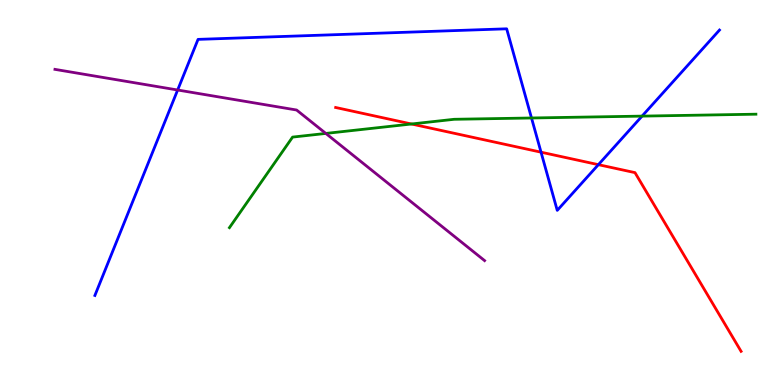[{'lines': ['blue', 'red'], 'intersections': [{'x': 6.98, 'y': 6.05}, {'x': 7.72, 'y': 5.72}]}, {'lines': ['green', 'red'], 'intersections': [{'x': 5.31, 'y': 6.78}]}, {'lines': ['purple', 'red'], 'intersections': []}, {'lines': ['blue', 'green'], 'intersections': [{'x': 6.86, 'y': 6.94}, {'x': 8.28, 'y': 6.98}]}, {'lines': ['blue', 'purple'], 'intersections': [{'x': 2.29, 'y': 7.66}]}, {'lines': ['green', 'purple'], 'intersections': [{'x': 4.2, 'y': 6.53}]}]